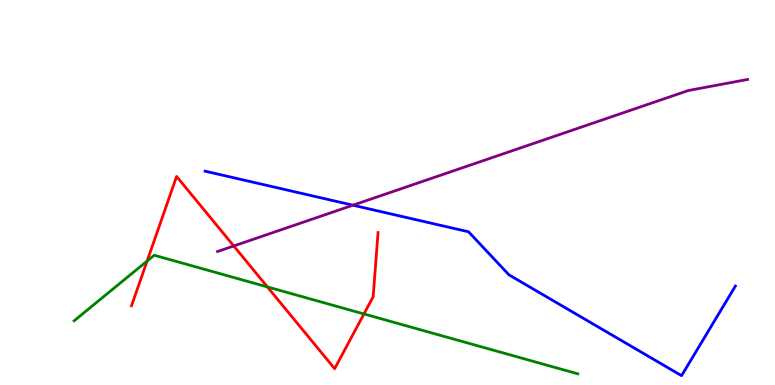[{'lines': ['blue', 'red'], 'intersections': []}, {'lines': ['green', 'red'], 'intersections': [{'x': 1.9, 'y': 3.22}, {'x': 3.45, 'y': 2.55}, {'x': 4.7, 'y': 1.85}]}, {'lines': ['purple', 'red'], 'intersections': [{'x': 3.02, 'y': 3.61}]}, {'lines': ['blue', 'green'], 'intersections': []}, {'lines': ['blue', 'purple'], 'intersections': [{'x': 4.55, 'y': 4.67}]}, {'lines': ['green', 'purple'], 'intersections': []}]